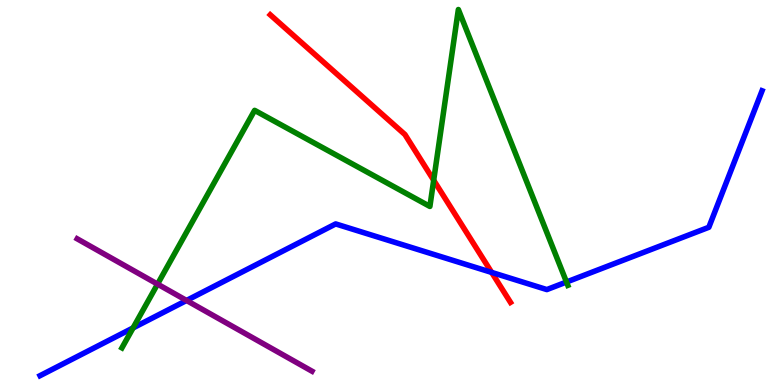[{'lines': ['blue', 'red'], 'intersections': [{'x': 6.34, 'y': 2.92}]}, {'lines': ['green', 'red'], 'intersections': [{'x': 5.6, 'y': 5.32}]}, {'lines': ['purple', 'red'], 'intersections': []}, {'lines': ['blue', 'green'], 'intersections': [{'x': 1.72, 'y': 1.48}, {'x': 7.31, 'y': 2.67}]}, {'lines': ['blue', 'purple'], 'intersections': [{'x': 2.41, 'y': 2.2}]}, {'lines': ['green', 'purple'], 'intersections': [{'x': 2.03, 'y': 2.62}]}]